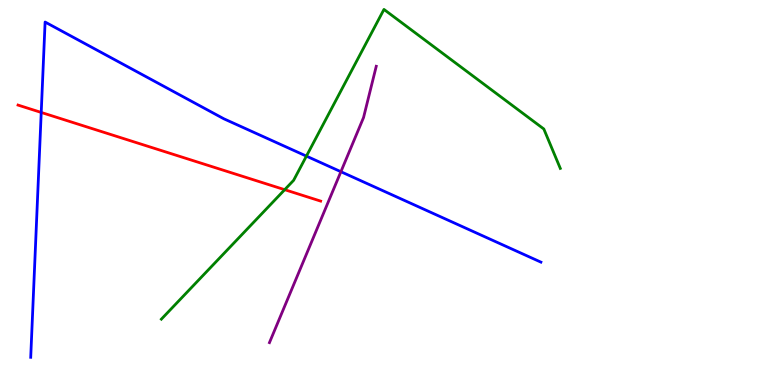[{'lines': ['blue', 'red'], 'intersections': [{'x': 0.532, 'y': 7.08}]}, {'lines': ['green', 'red'], 'intersections': [{'x': 3.67, 'y': 5.07}]}, {'lines': ['purple', 'red'], 'intersections': []}, {'lines': ['blue', 'green'], 'intersections': [{'x': 3.95, 'y': 5.94}]}, {'lines': ['blue', 'purple'], 'intersections': [{'x': 4.4, 'y': 5.54}]}, {'lines': ['green', 'purple'], 'intersections': []}]